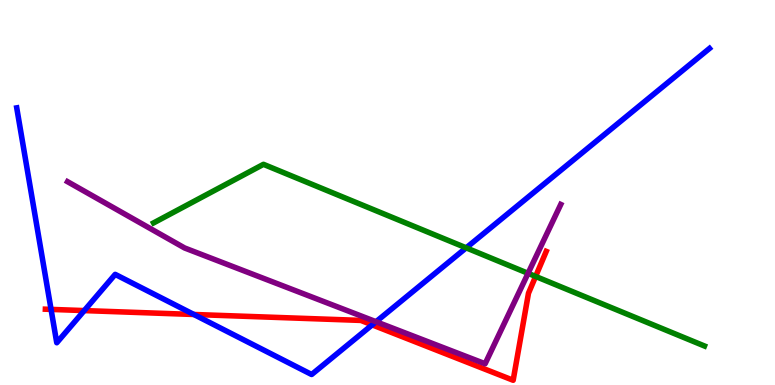[{'lines': ['blue', 'red'], 'intersections': [{'x': 0.659, 'y': 1.96}, {'x': 1.09, 'y': 1.93}, {'x': 2.5, 'y': 1.83}, {'x': 4.8, 'y': 1.56}]}, {'lines': ['green', 'red'], 'intersections': [{'x': 6.91, 'y': 2.82}]}, {'lines': ['purple', 'red'], 'intersections': []}, {'lines': ['blue', 'green'], 'intersections': [{'x': 6.02, 'y': 3.56}]}, {'lines': ['blue', 'purple'], 'intersections': [{'x': 4.85, 'y': 1.64}]}, {'lines': ['green', 'purple'], 'intersections': [{'x': 6.81, 'y': 2.9}]}]